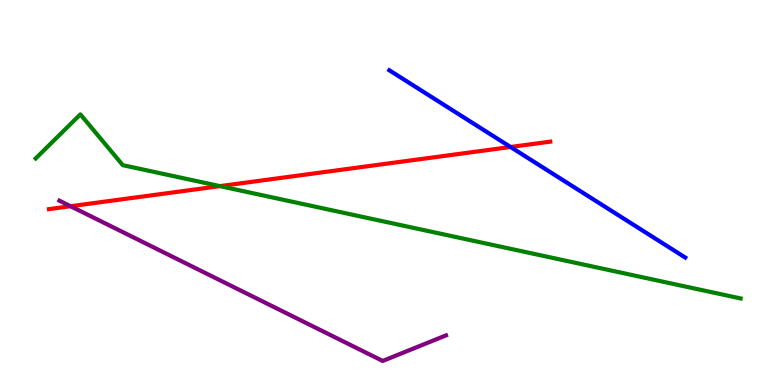[{'lines': ['blue', 'red'], 'intersections': [{'x': 6.59, 'y': 6.18}]}, {'lines': ['green', 'red'], 'intersections': [{'x': 2.84, 'y': 5.17}]}, {'lines': ['purple', 'red'], 'intersections': [{'x': 0.911, 'y': 4.64}]}, {'lines': ['blue', 'green'], 'intersections': []}, {'lines': ['blue', 'purple'], 'intersections': []}, {'lines': ['green', 'purple'], 'intersections': []}]